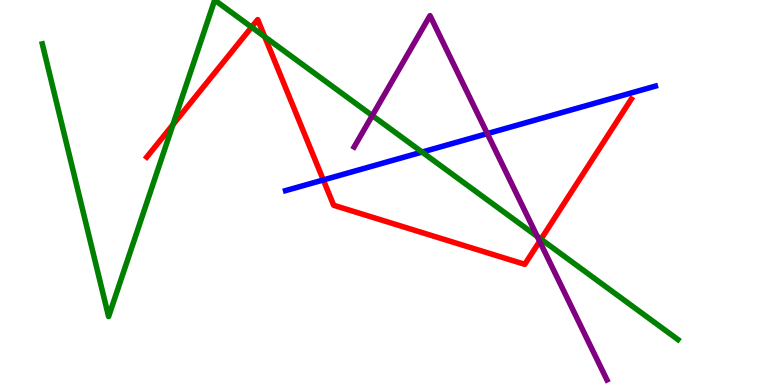[{'lines': ['blue', 'red'], 'intersections': [{'x': 4.17, 'y': 5.33}]}, {'lines': ['green', 'red'], 'intersections': [{'x': 2.23, 'y': 6.76}, {'x': 3.25, 'y': 9.29}, {'x': 3.42, 'y': 9.04}, {'x': 6.98, 'y': 3.79}]}, {'lines': ['purple', 'red'], 'intersections': [{'x': 6.96, 'y': 3.73}]}, {'lines': ['blue', 'green'], 'intersections': [{'x': 5.45, 'y': 6.05}]}, {'lines': ['blue', 'purple'], 'intersections': [{'x': 6.29, 'y': 6.53}]}, {'lines': ['green', 'purple'], 'intersections': [{'x': 4.8, 'y': 7.0}, {'x': 6.93, 'y': 3.86}]}]